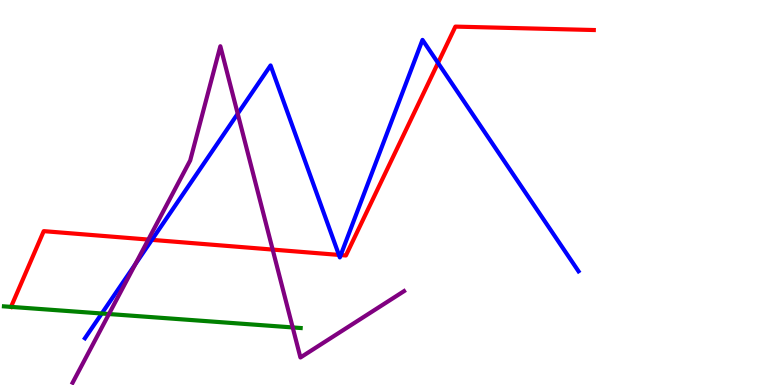[{'lines': ['blue', 'red'], 'intersections': [{'x': 1.96, 'y': 3.77}, {'x': 4.37, 'y': 3.38}, {'x': 4.4, 'y': 3.37}, {'x': 5.65, 'y': 8.37}]}, {'lines': ['green', 'red'], 'intersections': [{'x': 0.142, 'y': 2.03}]}, {'lines': ['purple', 'red'], 'intersections': [{'x': 1.91, 'y': 3.78}, {'x': 3.52, 'y': 3.52}]}, {'lines': ['blue', 'green'], 'intersections': [{'x': 1.31, 'y': 1.86}]}, {'lines': ['blue', 'purple'], 'intersections': [{'x': 1.75, 'y': 3.13}, {'x': 3.07, 'y': 7.05}]}, {'lines': ['green', 'purple'], 'intersections': [{'x': 1.41, 'y': 1.84}, {'x': 3.78, 'y': 1.5}]}]